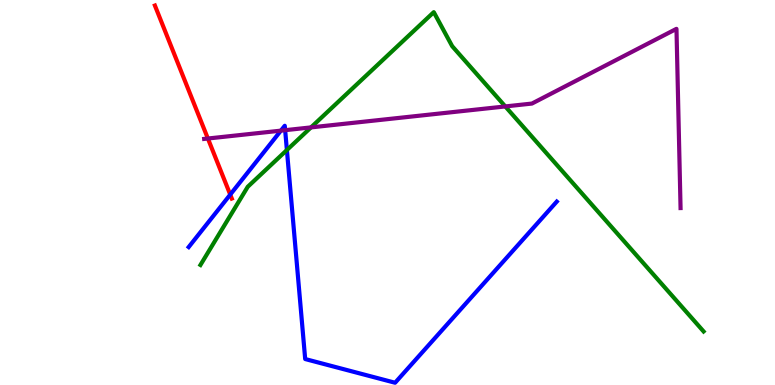[{'lines': ['blue', 'red'], 'intersections': [{'x': 2.97, 'y': 4.95}]}, {'lines': ['green', 'red'], 'intersections': []}, {'lines': ['purple', 'red'], 'intersections': [{'x': 2.68, 'y': 6.4}]}, {'lines': ['blue', 'green'], 'intersections': [{'x': 3.7, 'y': 6.1}]}, {'lines': ['blue', 'purple'], 'intersections': [{'x': 3.62, 'y': 6.61}, {'x': 3.68, 'y': 6.62}]}, {'lines': ['green', 'purple'], 'intersections': [{'x': 4.01, 'y': 6.69}, {'x': 6.52, 'y': 7.24}]}]